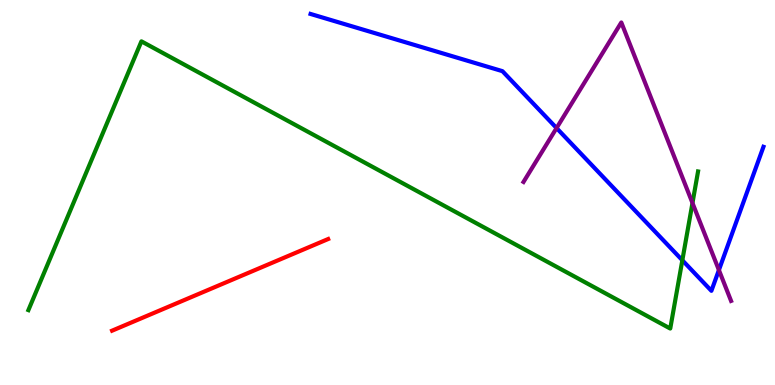[{'lines': ['blue', 'red'], 'intersections': []}, {'lines': ['green', 'red'], 'intersections': []}, {'lines': ['purple', 'red'], 'intersections': []}, {'lines': ['blue', 'green'], 'intersections': [{'x': 8.8, 'y': 3.24}]}, {'lines': ['blue', 'purple'], 'intersections': [{'x': 7.18, 'y': 6.67}, {'x': 9.28, 'y': 2.99}]}, {'lines': ['green', 'purple'], 'intersections': [{'x': 8.94, 'y': 4.73}]}]